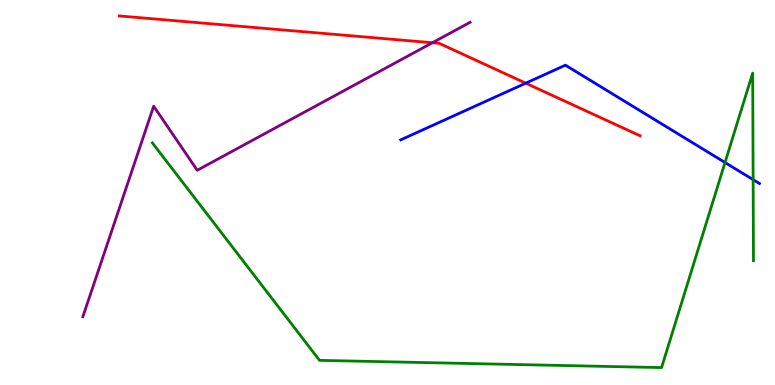[{'lines': ['blue', 'red'], 'intersections': [{'x': 6.78, 'y': 7.84}]}, {'lines': ['green', 'red'], 'intersections': []}, {'lines': ['purple', 'red'], 'intersections': [{'x': 5.58, 'y': 8.89}]}, {'lines': ['blue', 'green'], 'intersections': [{'x': 9.36, 'y': 5.78}, {'x': 9.72, 'y': 5.33}]}, {'lines': ['blue', 'purple'], 'intersections': []}, {'lines': ['green', 'purple'], 'intersections': []}]